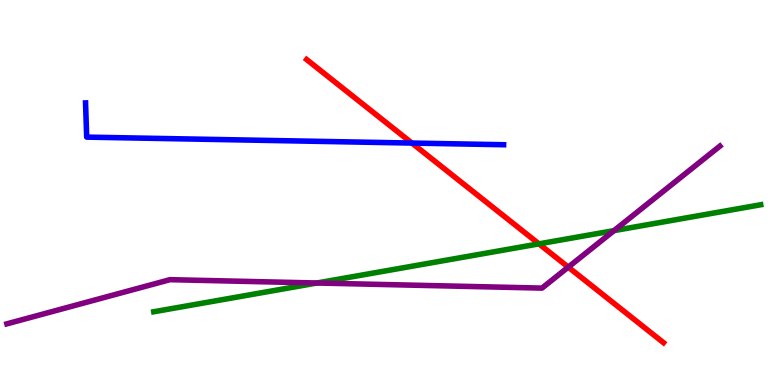[{'lines': ['blue', 'red'], 'intersections': [{'x': 5.31, 'y': 6.28}]}, {'lines': ['green', 'red'], 'intersections': [{'x': 6.95, 'y': 3.67}]}, {'lines': ['purple', 'red'], 'intersections': [{'x': 7.33, 'y': 3.06}]}, {'lines': ['blue', 'green'], 'intersections': []}, {'lines': ['blue', 'purple'], 'intersections': []}, {'lines': ['green', 'purple'], 'intersections': [{'x': 4.09, 'y': 2.65}, {'x': 7.92, 'y': 4.01}]}]